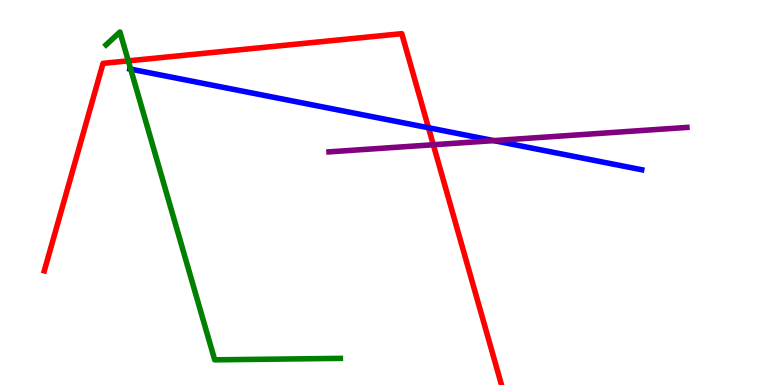[{'lines': ['blue', 'red'], 'intersections': [{'x': 5.53, 'y': 6.68}]}, {'lines': ['green', 'red'], 'intersections': [{'x': 1.66, 'y': 8.42}]}, {'lines': ['purple', 'red'], 'intersections': [{'x': 5.59, 'y': 6.24}]}, {'lines': ['blue', 'green'], 'intersections': [{'x': 1.69, 'y': 8.2}]}, {'lines': ['blue', 'purple'], 'intersections': [{'x': 6.37, 'y': 6.35}]}, {'lines': ['green', 'purple'], 'intersections': []}]